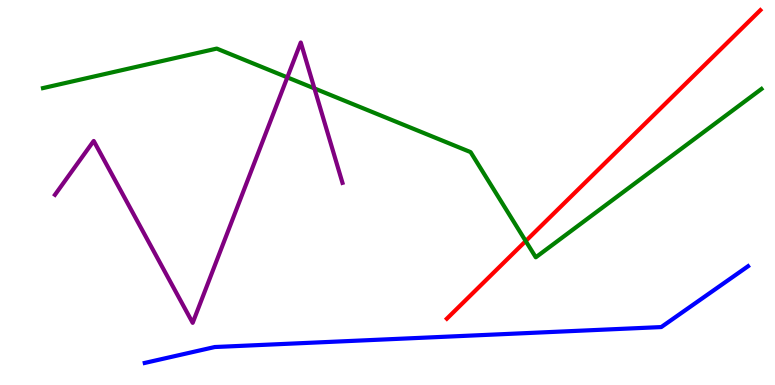[{'lines': ['blue', 'red'], 'intersections': []}, {'lines': ['green', 'red'], 'intersections': [{'x': 6.78, 'y': 3.74}]}, {'lines': ['purple', 'red'], 'intersections': []}, {'lines': ['blue', 'green'], 'intersections': []}, {'lines': ['blue', 'purple'], 'intersections': []}, {'lines': ['green', 'purple'], 'intersections': [{'x': 3.71, 'y': 7.99}, {'x': 4.06, 'y': 7.7}]}]